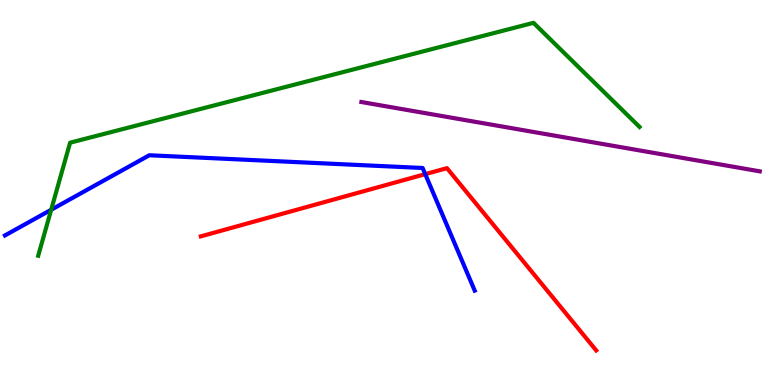[{'lines': ['blue', 'red'], 'intersections': [{'x': 5.49, 'y': 5.48}]}, {'lines': ['green', 'red'], 'intersections': []}, {'lines': ['purple', 'red'], 'intersections': []}, {'lines': ['blue', 'green'], 'intersections': [{'x': 0.66, 'y': 4.55}]}, {'lines': ['blue', 'purple'], 'intersections': []}, {'lines': ['green', 'purple'], 'intersections': []}]